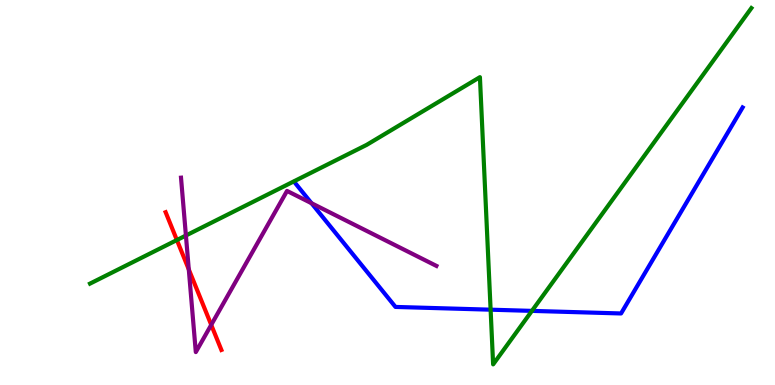[{'lines': ['blue', 'red'], 'intersections': []}, {'lines': ['green', 'red'], 'intersections': [{'x': 2.28, 'y': 3.77}]}, {'lines': ['purple', 'red'], 'intersections': [{'x': 2.44, 'y': 3.0}, {'x': 2.73, 'y': 1.56}]}, {'lines': ['blue', 'green'], 'intersections': [{'x': 6.33, 'y': 1.96}, {'x': 6.86, 'y': 1.93}]}, {'lines': ['blue', 'purple'], 'intersections': [{'x': 4.02, 'y': 4.72}]}, {'lines': ['green', 'purple'], 'intersections': [{'x': 2.4, 'y': 3.88}]}]